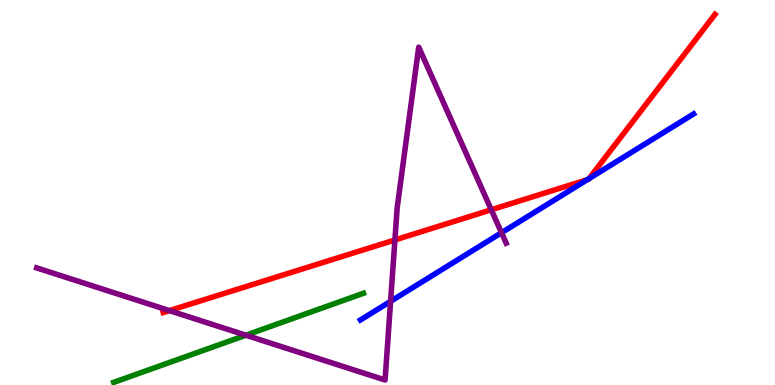[{'lines': ['blue', 'red'], 'intersections': [{'x': 7.58, 'y': 5.33}, {'x': 7.6, 'y': 5.36}]}, {'lines': ['green', 'red'], 'intersections': []}, {'lines': ['purple', 'red'], 'intersections': [{'x': 2.19, 'y': 1.93}, {'x': 5.1, 'y': 3.77}, {'x': 6.34, 'y': 4.55}]}, {'lines': ['blue', 'green'], 'intersections': []}, {'lines': ['blue', 'purple'], 'intersections': [{'x': 5.04, 'y': 2.17}, {'x': 6.47, 'y': 3.96}]}, {'lines': ['green', 'purple'], 'intersections': [{'x': 3.17, 'y': 1.29}]}]